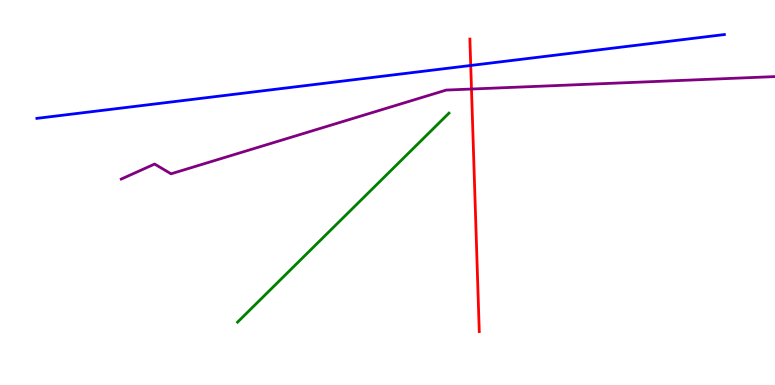[{'lines': ['blue', 'red'], 'intersections': [{'x': 6.07, 'y': 8.3}]}, {'lines': ['green', 'red'], 'intersections': []}, {'lines': ['purple', 'red'], 'intersections': [{'x': 6.08, 'y': 7.69}]}, {'lines': ['blue', 'green'], 'intersections': []}, {'lines': ['blue', 'purple'], 'intersections': []}, {'lines': ['green', 'purple'], 'intersections': []}]